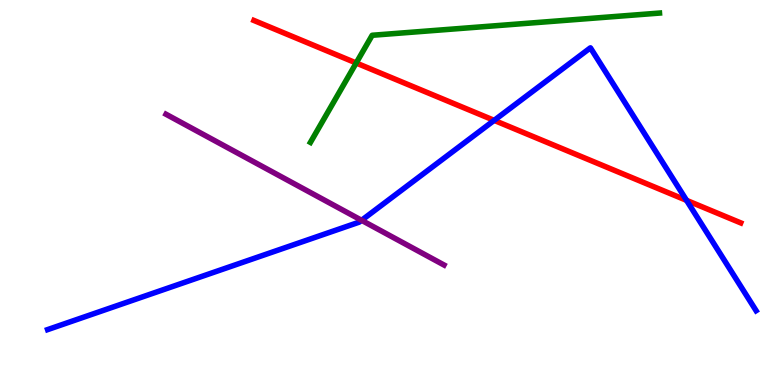[{'lines': ['blue', 'red'], 'intersections': [{'x': 6.38, 'y': 6.87}, {'x': 8.86, 'y': 4.8}]}, {'lines': ['green', 'red'], 'intersections': [{'x': 4.6, 'y': 8.36}]}, {'lines': ['purple', 'red'], 'intersections': []}, {'lines': ['blue', 'green'], 'intersections': []}, {'lines': ['blue', 'purple'], 'intersections': [{'x': 4.67, 'y': 4.28}]}, {'lines': ['green', 'purple'], 'intersections': []}]